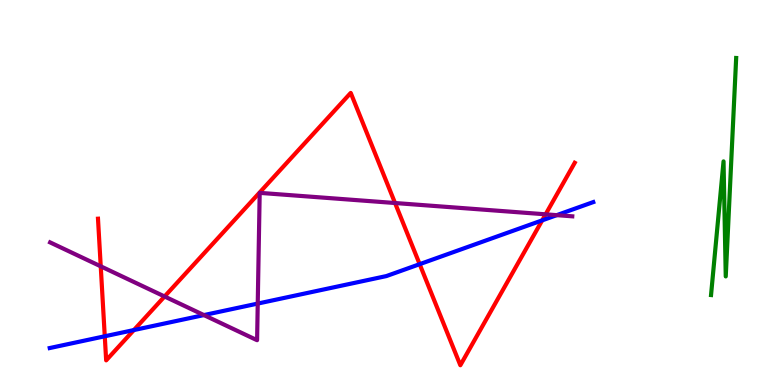[{'lines': ['blue', 'red'], 'intersections': [{'x': 1.35, 'y': 1.27}, {'x': 1.73, 'y': 1.43}, {'x': 5.41, 'y': 3.14}, {'x': 7.0, 'y': 4.28}]}, {'lines': ['green', 'red'], 'intersections': []}, {'lines': ['purple', 'red'], 'intersections': [{'x': 1.3, 'y': 3.08}, {'x': 2.12, 'y': 2.3}, {'x': 5.1, 'y': 4.73}, {'x': 7.04, 'y': 4.43}]}, {'lines': ['blue', 'green'], 'intersections': []}, {'lines': ['blue', 'purple'], 'intersections': [{'x': 2.63, 'y': 1.82}, {'x': 3.33, 'y': 2.11}, {'x': 7.18, 'y': 4.41}]}, {'lines': ['green', 'purple'], 'intersections': []}]